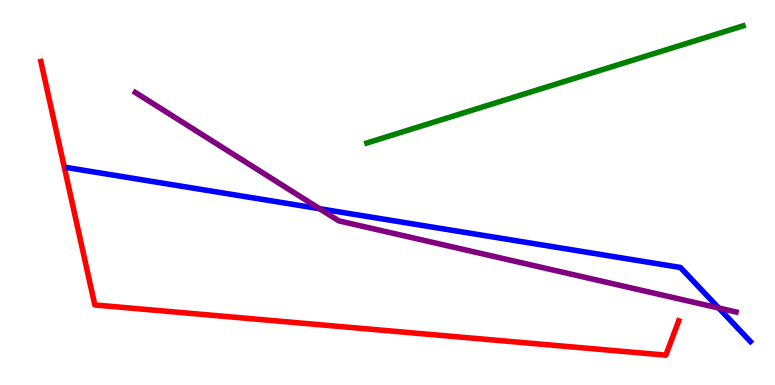[{'lines': ['blue', 'red'], 'intersections': []}, {'lines': ['green', 'red'], 'intersections': []}, {'lines': ['purple', 'red'], 'intersections': []}, {'lines': ['blue', 'green'], 'intersections': []}, {'lines': ['blue', 'purple'], 'intersections': [{'x': 4.12, 'y': 4.58}, {'x': 9.27, 'y': 2.0}]}, {'lines': ['green', 'purple'], 'intersections': []}]